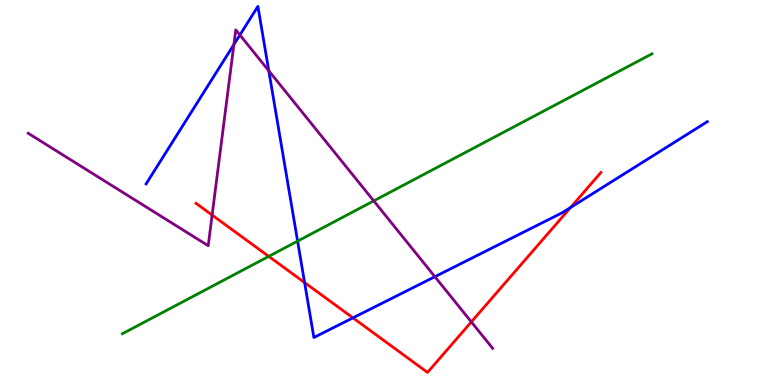[{'lines': ['blue', 'red'], 'intersections': [{'x': 3.93, 'y': 2.66}, {'x': 4.55, 'y': 1.74}, {'x': 7.36, 'y': 4.61}]}, {'lines': ['green', 'red'], 'intersections': [{'x': 3.47, 'y': 3.34}]}, {'lines': ['purple', 'red'], 'intersections': [{'x': 2.74, 'y': 4.41}, {'x': 6.08, 'y': 1.64}]}, {'lines': ['blue', 'green'], 'intersections': [{'x': 3.84, 'y': 3.74}]}, {'lines': ['blue', 'purple'], 'intersections': [{'x': 3.02, 'y': 8.84}, {'x': 3.1, 'y': 9.09}, {'x': 3.47, 'y': 8.16}, {'x': 5.61, 'y': 2.81}]}, {'lines': ['green', 'purple'], 'intersections': [{'x': 4.82, 'y': 4.78}]}]